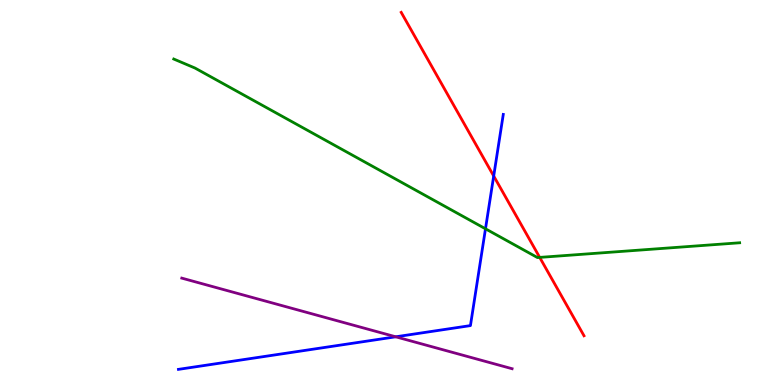[{'lines': ['blue', 'red'], 'intersections': [{'x': 6.37, 'y': 5.43}]}, {'lines': ['green', 'red'], 'intersections': [{'x': 6.96, 'y': 3.31}]}, {'lines': ['purple', 'red'], 'intersections': []}, {'lines': ['blue', 'green'], 'intersections': [{'x': 6.26, 'y': 4.06}]}, {'lines': ['blue', 'purple'], 'intersections': [{'x': 5.11, 'y': 1.25}]}, {'lines': ['green', 'purple'], 'intersections': []}]